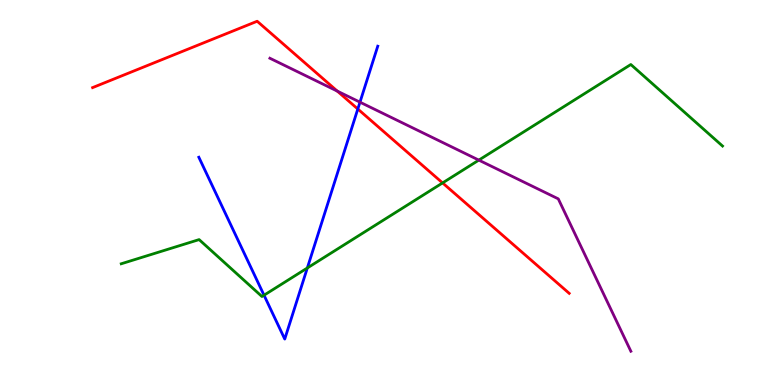[{'lines': ['blue', 'red'], 'intersections': [{'x': 4.62, 'y': 7.17}]}, {'lines': ['green', 'red'], 'intersections': [{'x': 5.71, 'y': 5.25}]}, {'lines': ['purple', 'red'], 'intersections': [{'x': 4.35, 'y': 7.63}]}, {'lines': ['blue', 'green'], 'intersections': [{'x': 3.41, 'y': 2.33}, {'x': 3.97, 'y': 3.04}]}, {'lines': ['blue', 'purple'], 'intersections': [{'x': 4.64, 'y': 7.35}]}, {'lines': ['green', 'purple'], 'intersections': [{'x': 6.18, 'y': 5.84}]}]